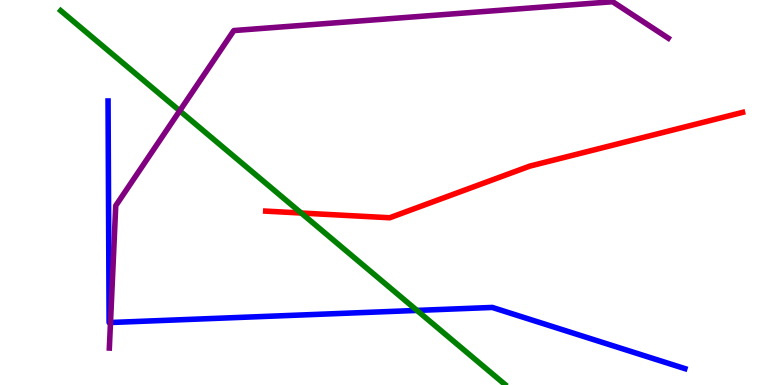[{'lines': ['blue', 'red'], 'intersections': []}, {'lines': ['green', 'red'], 'intersections': [{'x': 3.89, 'y': 4.47}]}, {'lines': ['purple', 'red'], 'intersections': []}, {'lines': ['blue', 'green'], 'intersections': [{'x': 5.38, 'y': 1.94}]}, {'lines': ['blue', 'purple'], 'intersections': [{'x': 1.43, 'y': 1.62}]}, {'lines': ['green', 'purple'], 'intersections': [{'x': 2.32, 'y': 7.12}]}]